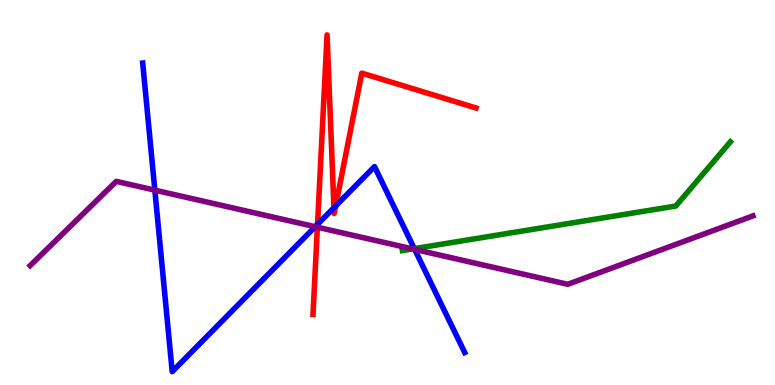[{'lines': ['blue', 'red'], 'intersections': [{'x': 4.1, 'y': 4.17}, {'x': 4.31, 'y': 4.6}, {'x': 4.33, 'y': 4.65}]}, {'lines': ['green', 'red'], 'intersections': []}, {'lines': ['purple', 'red'], 'intersections': [{'x': 4.1, 'y': 4.1}]}, {'lines': ['blue', 'green'], 'intersections': [{'x': 5.35, 'y': 3.54}]}, {'lines': ['blue', 'purple'], 'intersections': [{'x': 2.0, 'y': 5.06}, {'x': 4.07, 'y': 4.11}, {'x': 5.35, 'y': 3.52}]}, {'lines': ['green', 'purple'], 'intersections': [{'x': 5.32, 'y': 3.53}]}]